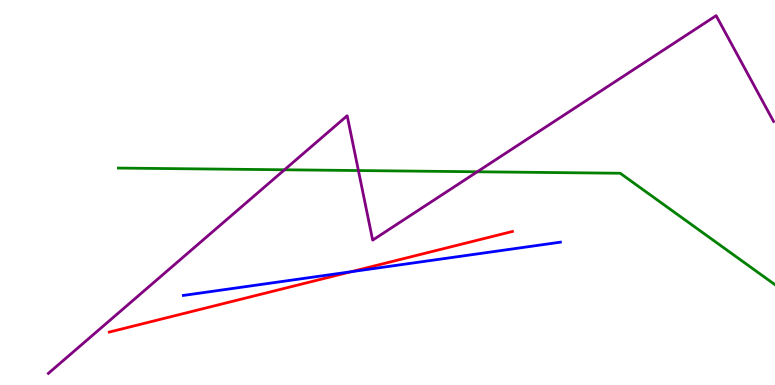[{'lines': ['blue', 'red'], 'intersections': [{'x': 4.53, 'y': 2.94}]}, {'lines': ['green', 'red'], 'intersections': []}, {'lines': ['purple', 'red'], 'intersections': []}, {'lines': ['blue', 'green'], 'intersections': []}, {'lines': ['blue', 'purple'], 'intersections': []}, {'lines': ['green', 'purple'], 'intersections': [{'x': 3.67, 'y': 5.59}, {'x': 4.62, 'y': 5.57}, {'x': 6.16, 'y': 5.54}]}]